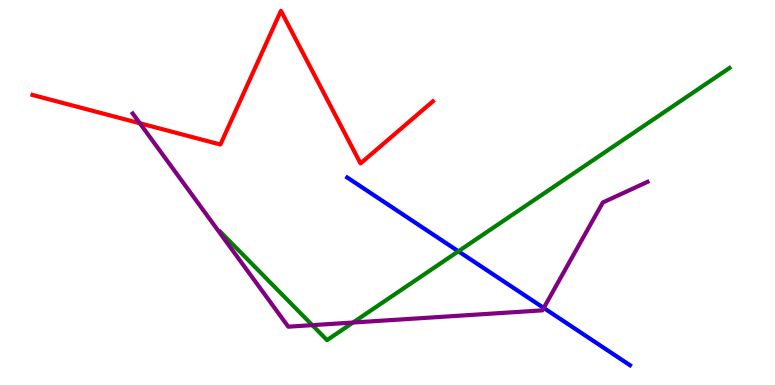[{'lines': ['blue', 'red'], 'intersections': []}, {'lines': ['green', 'red'], 'intersections': []}, {'lines': ['purple', 'red'], 'intersections': [{'x': 1.8, 'y': 6.8}]}, {'lines': ['blue', 'green'], 'intersections': [{'x': 5.91, 'y': 3.47}]}, {'lines': ['blue', 'purple'], 'intersections': [{'x': 7.02, 'y': 2.0}]}, {'lines': ['green', 'purple'], 'intersections': [{'x': 4.03, 'y': 1.55}, {'x': 4.56, 'y': 1.62}]}]